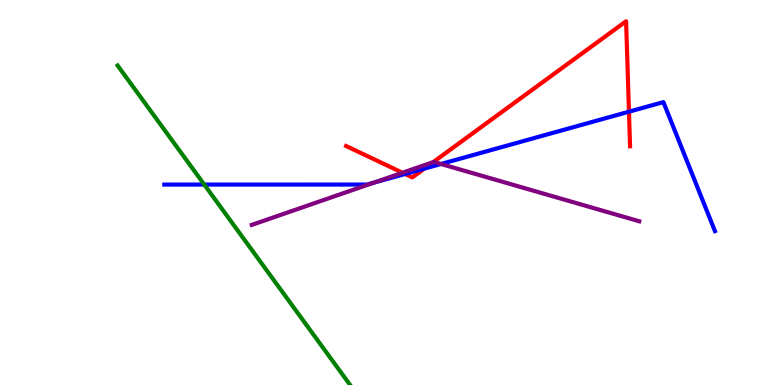[{'lines': ['blue', 'red'], 'intersections': [{'x': 5.23, 'y': 5.48}, {'x': 5.48, 'y': 5.62}, {'x': 8.12, 'y': 7.1}]}, {'lines': ['green', 'red'], 'intersections': []}, {'lines': ['purple', 'red'], 'intersections': [{'x': 5.19, 'y': 5.51}, {'x': 5.59, 'y': 5.79}]}, {'lines': ['blue', 'green'], 'intersections': [{'x': 2.64, 'y': 5.21}]}, {'lines': ['blue', 'purple'], 'intersections': [{'x': 4.82, 'y': 5.25}, {'x': 5.69, 'y': 5.74}]}, {'lines': ['green', 'purple'], 'intersections': []}]